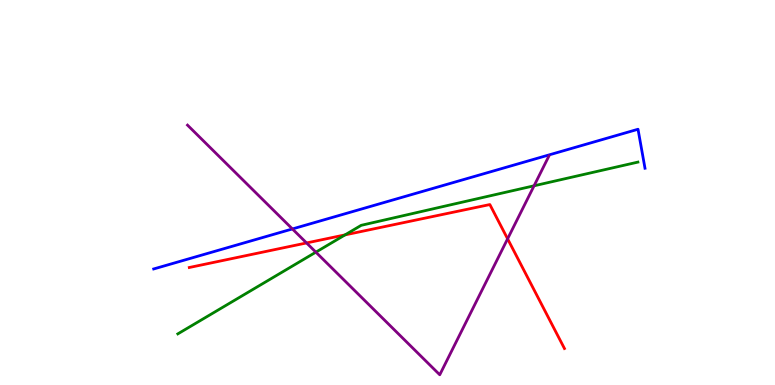[{'lines': ['blue', 'red'], 'intersections': []}, {'lines': ['green', 'red'], 'intersections': [{'x': 4.45, 'y': 3.9}]}, {'lines': ['purple', 'red'], 'intersections': [{'x': 3.96, 'y': 3.69}, {'x': 6.55, 'y': 3.8}]}, {'lines': ['blue', 'green'], 'intersections': []}, {'lines': ['blue', 'purple'], 'intersections': [{'x': 3.77, 'y': 4.05}]}, {'lines': ['green', 'purple'], 'intersections': [{'x': 4.08, 'y': 3.45}, {'x': 6.89, 'y': 5.17}]}]